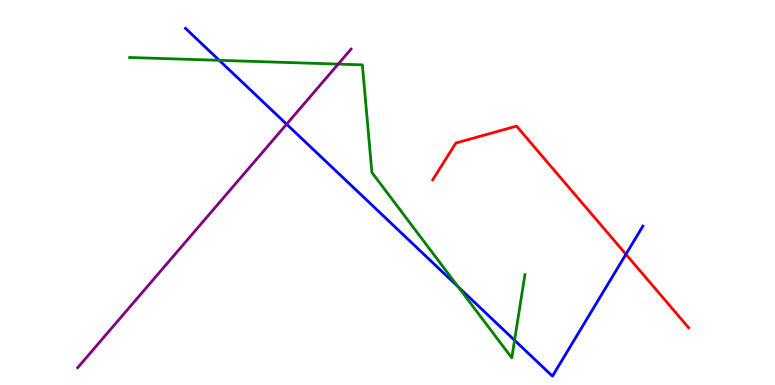[{'lines': ['blue', 'red'], 'intersections': [{'x': 8.08, 'y': 3.4}]}, {'lines': ['green', 'red'], 'intersections': []}, {'lines': ['purple', 'red'], 'intersections': []}, {'lines': ['blue', 'green'], 'intersections': [{'x': 2.83, 'y': 8.43}, {'x': 5.91, 'y': 2.55}, {'x': 6.64, 'y': 1.16}]}, {'lines': ['blue', 'purple'], 'intersections': [{'x': 3.7, 'y': 6.77}]}, {'lines': ['green', 'purple'], 'intersections': [{'x': 4.36, 'y': 8.34}]}]